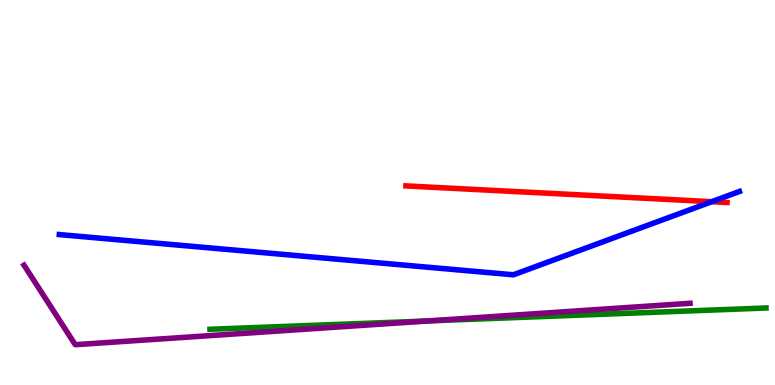[{'lines': ['blue', 'red'], 'intersections': [{'x': 9.18, 'y': 4.76}]}, {'lines': ['green', 'red'], 'intersections': []}, {'lines': ['purple', 'red'], 'intersections': []}, {'lines': ['blue', 'green'], 'intersections': []}, {'lines': ['blue', 'purple'], 'intersections': []}, {'lines': ['green', 'purple'], 'intersections': [{'x': 5.52, 'y': 1.66}]}]